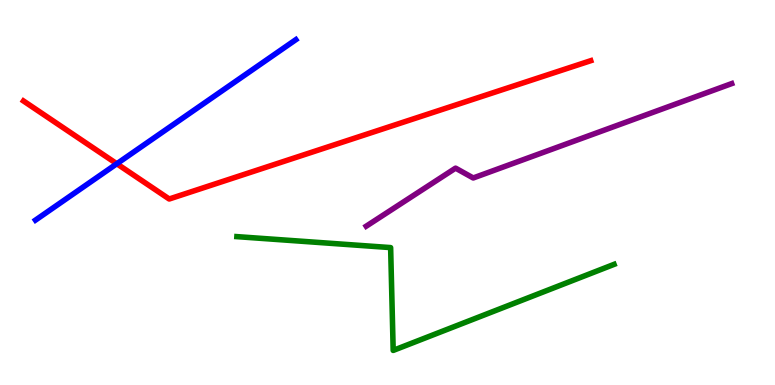[{'lines': ['blue', 'red'], 'intersections': [{'x': 1.51, 'y': 5.75}]}, {'lines': ['green', 'red'], 'intersections': []}, {'lines': ['purple', 'red'], 'intersections': []}, {'lines': ['blue', 'green'], 'intersections': []}, {'lines': ['blue', 'purple'], 'intersections': []}, {'lines': ['green', 'purple'], 'intersections': []}]